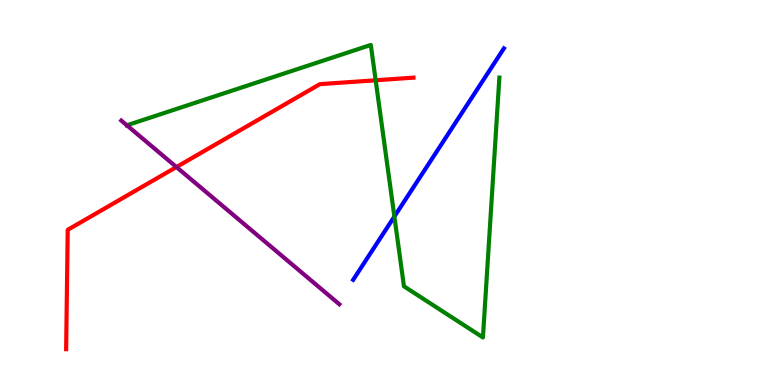[{'lines': ['blue', 'red'], 'intersections': []}, {'lines': ['green', 'red'], 'intersections': [{'x': 4.85, 'y': 7.91}]}, {'lines': ['purple', 'red'], 'intersections': [{'x': 2.28, 'y': 5.66}]}, {'lines': ['blue', 'green'], 'intersections': [{'x': 5.09, 'y': 4.38}]}, {'lines': ['blue', 'purple'], 'intersections': []}, {'lines': ['green', 'purple'], 'intersections': [{'x': 1.64, 'y': 6.75}]}]